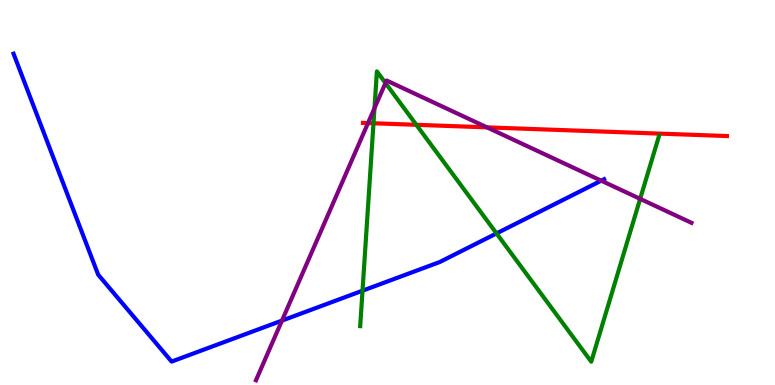[{'lines': ['blue', 'red'], 'intersections': []}, {'lines': ['green', 'red'], 'intersections': [{'x': 4.82, 'y': 6.8}, {'x': 5.37, 'y': 6.76}]}, {'lines': ['purple', 'red'], 'intersections': [{'x': 4.75, 'y': 6.8}, {'x': 6.28, 'y': 6.69}]}, {'lines': ['blue', 'green'], 'intersections': [{'x': 4.68, 'y': 2.45}, {'x': 6.41, 'y': 3.94}]}, {'lines': ['blue', 'purple'], 'intersections': [{'x': 3.64, 'y': 1.67}, {'x': 7.76, 'y': 5.31}]}, {'lines': ['green', 'purple'], 'intersections': [{'x': 4.83, 'y': 7.19}, {'x': 4.97, 'y': 7.84}, {'x': 8.26, 'y': 4.84}]}]